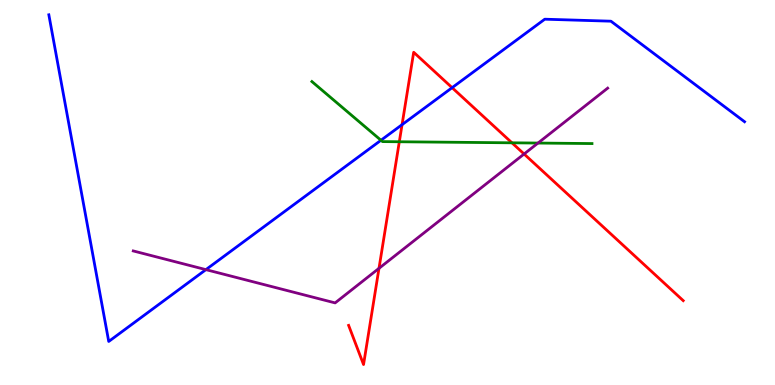[{'lines': ['blue', 'red'], 'intersections': [{'x': 5.19, 'y': 6.76}, {'x': 5.83, 'y': 7.72}]}, {'lines': ['green', 'red'], 'intersections': [{'x': 5.15, 'y': 6.32}, {'x': 6.61, 'y': 6.29}]}, {'lines': ['purple', 'red'], 'intersections': [{'x': 4.89, 'y': 3.03}, {'x': 6.76, 'y': 6.0}]}, {'lines': ['blue', 'green'], 'intersections': [{'x': 4.92, 'y': 6.36}]}, {'lines': ['blue', 'purple'], 'intersections': [{'x': 2.66, 'y': 3.0}]}, {'lines': ['green', 'purple'], 'intersections': [{'x': 6.94, 'y': 6.28}]}]